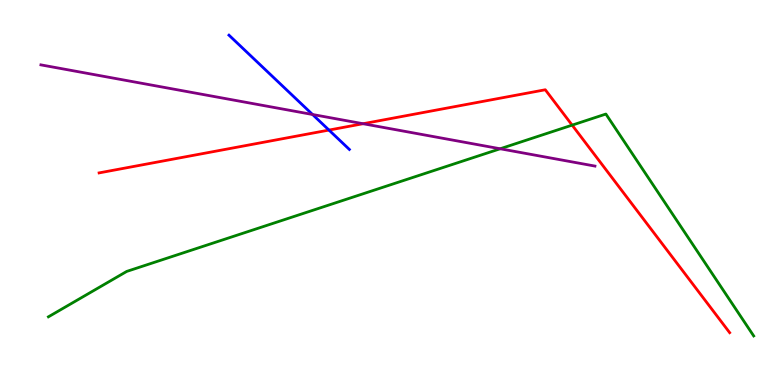[{'lines': ['blue', 'red'], 'intersections': [{'x': 4.24, 'y': 6.62}]}, {'lines': ['green', 'red'], 'intersections': [{'x': 7.38, 'y': 6.75}]}, {'lines': ['purple', 'red'], 'intersections': [{'x': 4.68, 'y': 6.79}]}, {'lines': ['blue', 'green'], 'intersections': []}, {'lines': ['blue', 'purple'], 'intersections': [{'x': 4.03, 'y': 7.03}]}, {'lines': ['green', 'purple'], 'intersections': [{'x': 6.45, 'y': 6.14}]}]